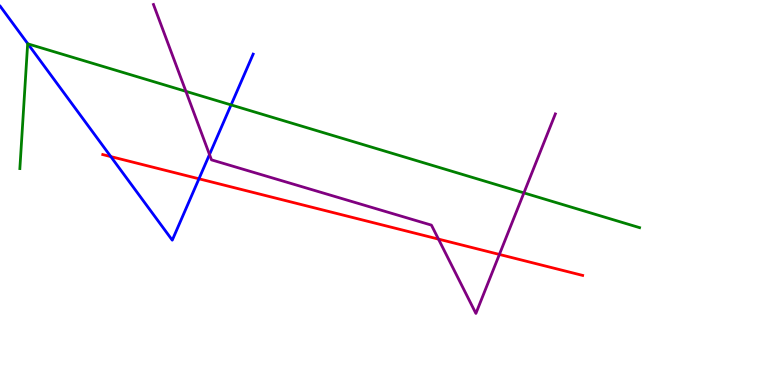[{'lines': ['blue', 'red'], 'intersections': [{'x': 1.43, 'y': 5.93}, {'x': 2.57, 'y': 5.36}]}, {'lines': ['green', 'red'], 'intersections': []}, {'lines': ['purple', 'red'], 'intersections': [{'x': 5.66, 'y': 3.79}, {'x': 6.44, 'y': 3.39}]}, {'lines': ['blue', 'green'], 'intersections': [{'x': 0.36, 'y': 8.86}, {'x': 2.98, 'y': 7.28}]}, {'lines': ['blue', 'purple'], 'intersections': [{'x': 2.7, 'y': 5.99}]}, {'lines': ['green', 'purple'], 'intersections': [{'x': 2.4, 'y': 7.63}, {'x': 6.76, 'y': 4.99}]}]